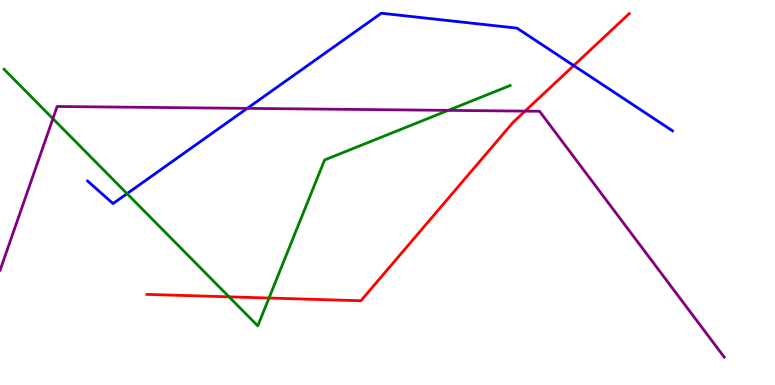[{'lines': ['blue', 'red'], 'intersections': [{'x': 7.4, 'y': 8.3}]}, {'lines': ['green', 'red'], 'intersections': [{'x': 2.96, 'y': 2.29}, {'x': 3.47, 'y': 2.26}]}, {'lines': ['purple', 'red'], 'intersections': [{'x': 6.77, 'y': 7.11}]}, {'lines': ['blue', 'green'], 'intersections': [{'x': 1.64, 'y': 4.97}]}, {'lines': ['blue', 'purple'], 'intersections': [{'x': 3.19, 'y': 7.19}]}, {'lines': ['green', 'purple'], 'intersections': [{'x': 0.683, 'y': 6.92}, {'x': 5.78, 'y': 7.13}]}]